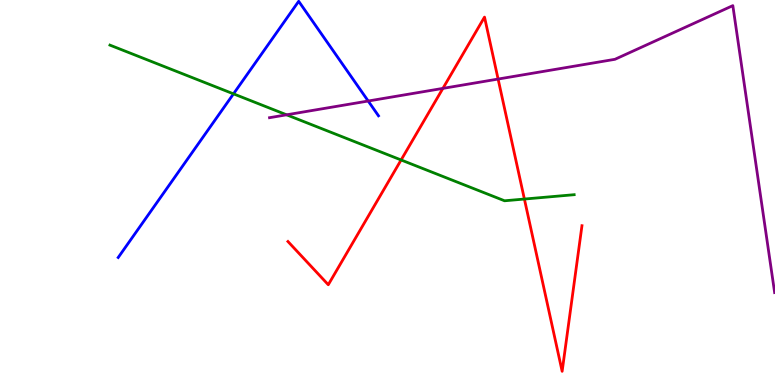[{'lines': ['blue', 'red'], 'intersections': []}, {'lines': ['green', 'red'], 'intersections': [{'x': 5.18, 'y': 5.84}, {'x': 6.77, 'y': 4.83}]}, {'lines': ['purple', 'red'], 'intersections': [{'x': 5.71, 'y': 7.7}, {'x': 6.43, 'y': 7.95}]}, {'lines': ['blue', 'green'], 'intersections': [{'x': 3.01, 'y': 7.56}]}, {'lines': ['blue', 'purple'], 'intersections': [{'x': 4.75, 'y': 7.38}]}, {'lines': ['green', 'purple'], 'intersections': [{'x': 3.7, 'y': 7.02}]}]